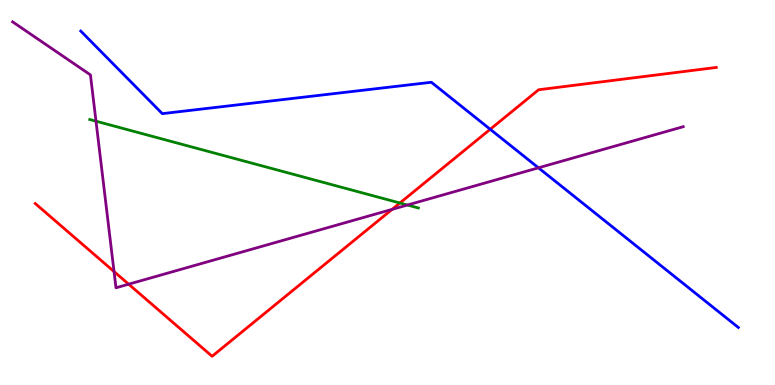[{'lines': ['blue', 'red'], 'intersections': [{'x': 6.33, 'y': 6.64}]}, {'lines': ['green', 'red'], 'intersections': [{'x': 5.16, 'y': 4.73}]}, {'lines': ['purple', 'red'], 'intersections': [{'x': 1.47, 'y': 2.95}, {'x': 1.66, 'y': 2.62}, {'x': 5.06, 'y': 4.56}]}, {'lines': ['blue', 'green'], 'intersections': []}, {'lines': ['blue', 'purple'], 'intersections': [{'x': 6.95, 'y': 5.64}]}, {'lines': ['green', 'purple'], 'intersections': [{'x': 1.24, 'y': 6.85}, {'x': 5.26, 'y': 4.67}]}]